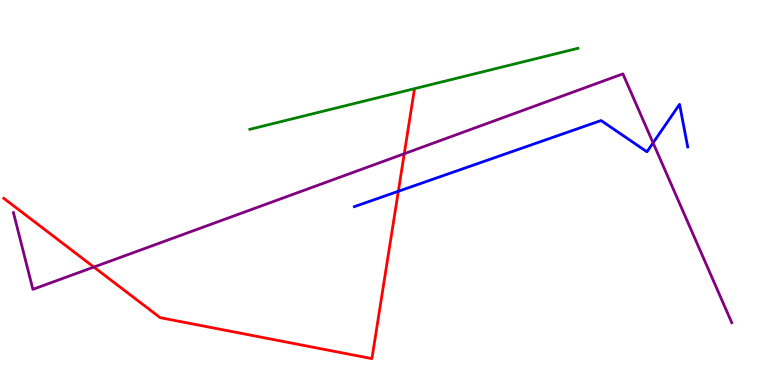[{'lines': ['blue', 'red'], 'intersections': [{'x': 5.14, 'y': 5.03}]}, {'lines': ['green', 'red'], 'intersections': []}, {'lines': ['purple', 'red'], 'intersections': [{'x': 1.21, 'y': 3.06}, {'x': 5.22, 'y': 6.01}]}, {'lines': ['blue', 'green'], 'intersections': []}, {'lines': ['blue', 'purple'], 'intersections': [{'x': 8.43, 'y': 6.29}]}, {'lines': ['green', 'purple'], 'intersections': []}]